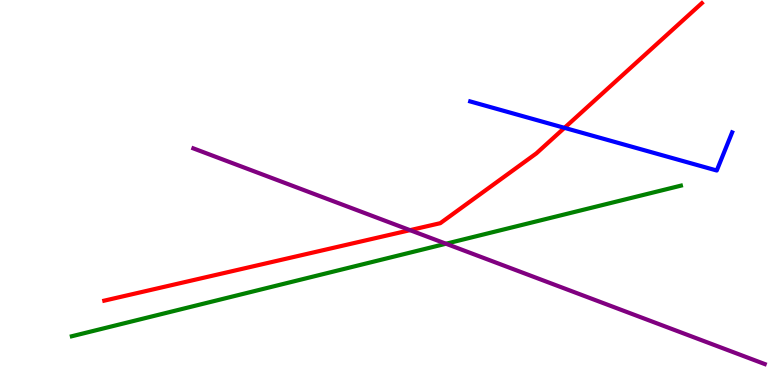[{'lines': ['blue', 'red'], 'intersections': [{'x': 7.28, 'y': 6.68}]}, {'lines': ['green', 'red'], 'intersections': []}, {'lines': ['purple', 'red'], 'intersections': [{'x': 5.29, 'y': 4.02}]}, {'lines': ['blue', 'green'], 'intersections': []}, {'lines': ['blue', 'purple'], 'intersections': []}, {'lines': ['green', 'purple'], 'intersections': [{'x': 5.75, 'y': 3.67}]}]